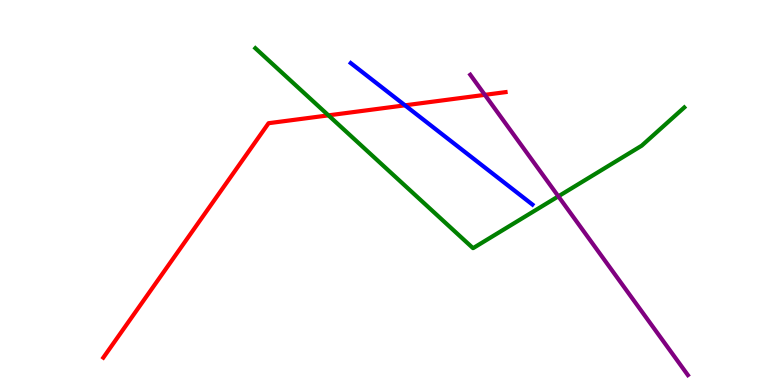[{'lines': ['blue', 'red'], 'intersections': [{'x': 5.23, 'y': 7.26}]}, {'lines': ['green', 'red'], 'intersections': [{'x': 4.24, 'y': 7.0}]}, {'lines': ['purple', 'red'], 'intersections': [{'x': 6.26, 'y': 7.54}]}, {'lines': ['blue', 'green'], 'intersections': []}, {'lines': ['blue', 'purple'], 'intersections': []}, {'lines': ['green', 'purple'], 'intersections': [{'x': 7.2, 'y': 4.9}]}]